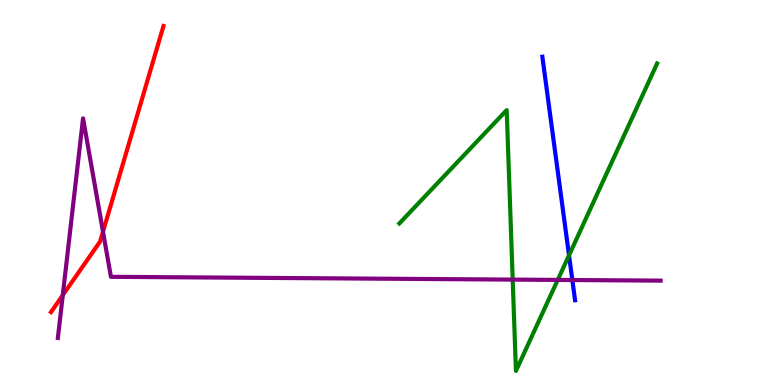[{'lines': ['blue', 'red'], 'intersections': []}, {'lines': ['green', 'red'], 'intersections': []}, {'lines': ['purple', 'red'], 'intersections': [{'x': 0.81, 'y': 2.33}, {'x': 1.33, 'y': 3.98}]}, {'lines': ['blue', 'green'], 'intersections': [{'x': 7.34, 'y': 3.37}]}, {'lines': ['blue', 'purple'], 'intersections': [{'x': 7.39, 'y': 2.73}]}, {'lines': ['green', 'purple'], 'intersections': [{'x': 6.62, 'y': 2.74}, {'x': 7.2, 'y': 2.73}]}]